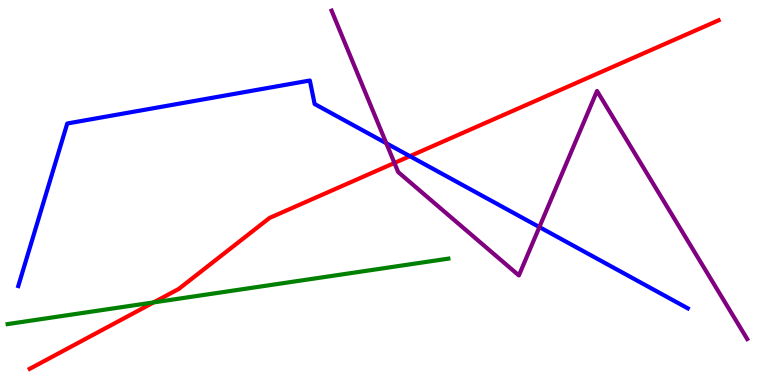[{'lines': ['blue', 'red'], 'intersections': [{'x': 5.29, 'y': 5.94}]}, {'lines': ['green', 'red'], 'intersections': [{'x': 1.98, 'y': 2.15}]}, {'lines': ['purple', 'red'], 'intersections': [{'x': 5.09, 'y': 5.77}]}, {'lines': ['blue', 'green'], 'intersections': []}, {'lines': ['blue', 'purple'], 'intersections': [{'x': 4.98, 'y': 6.28}, {'x': 6.96, 'y': 4.1}]}, {'lines': ['green', 'purple'], 'intersections': []}]